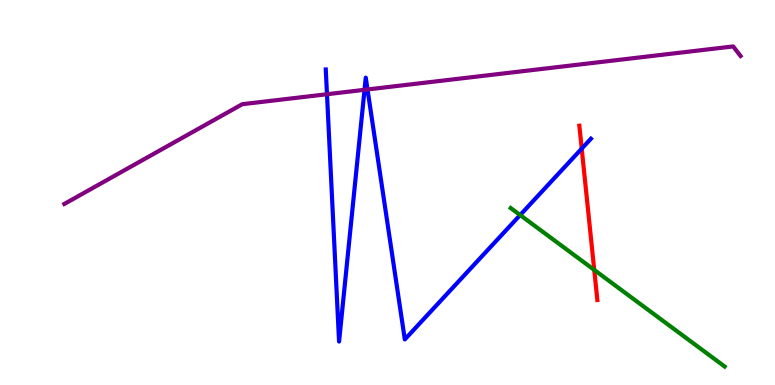[{'lines': ['blue', 'red'], 'intersections': [{'x': 7.51, 'y': 6.14}]}, {'lines': ['green', 'red'], 'intersections': [{'x': 7.67, 'y': 2.99}]}, {'lines': ['purple', 'red'], 'intersections': []}, {'lines': ['blue', 'green'], 'intersections': [{'x': 6.71, 'y': 4.41}]}, {'lines': ['blue', 'purple'], 'intersections': [{'x': 4.22, 'y': 7.55}, {'x': 4.7, 'y': 7.67}, {'x': 4.74, 'y': 7.68}]}, {'lines': ['green', 'purple'], 'intersections': []}]